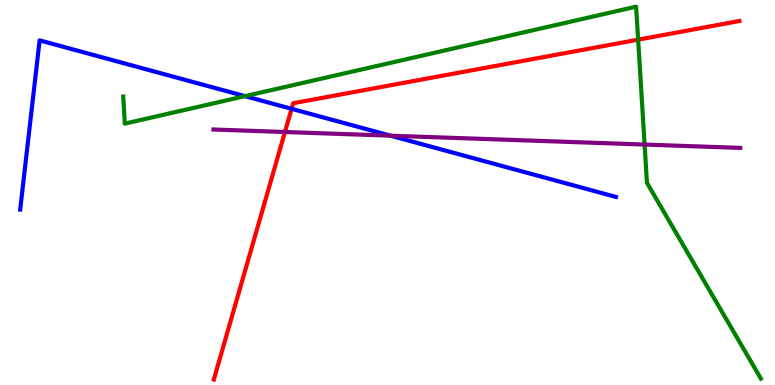[{'lines': ['blue', 'red'], 'intersections': [{'x': 3.76, 'y': 7.17}]}, {'lines': ['green', 'red'], 'intersections': [{'x': 8.23, 'y': 8.97}]}, {'lines': ['purple', 'red'], 'intersections': [{'x': 3.68, 'y': 6.57}]}, {'lines': ['blue', 'green'], 'intersections': [{'x': 3.16, 'y': 7.5}]}, {'lines': ['blue', 'purple'], 'intersections': [{'x': 5.04, 'y': 6.48}]}, {'lines': ['green', 'purple'], 'intersections': [{'x': 8.32, 'y': 6.25}]}]